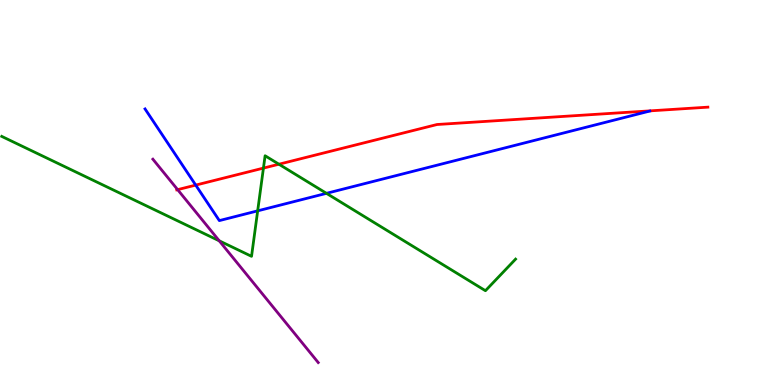[{'lines': ['blue', 'red'], 'intersections': [{'x': 2.53, 'y': 5.19}]}, {'lines': ['green', 'red'], 'intersections': [{'x': 3.4, 'y': 5.63}, {'x': 3.6, 'y': 5.73}]}, {'lines': ['purple', 'red'], 'intersections': [{'x': 2.29, 'y': 5.07}]}, {'lines': ['blue', 'green'], 'intersections': [{'x': 3.32, 'y': 4.52}, {'x': 4.21, 'y': 4.98}]}, {'lines': ['blue', 'purple'], 'intersections': []}, {'lines': ['green', 'purple'], 'intersections': [{'x': 2.83, 'y': 3.75}]}]